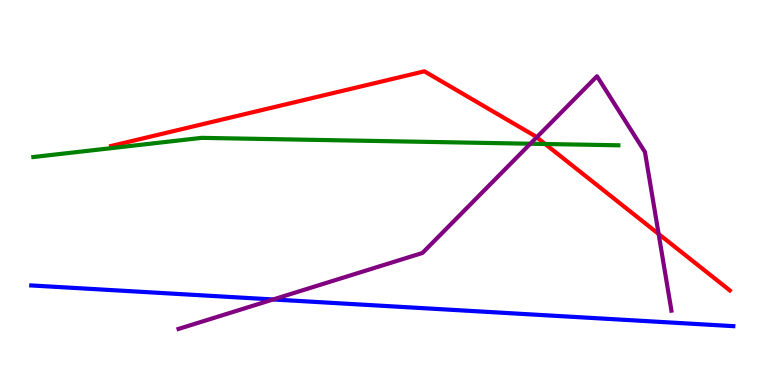[{'lines': ['blue', 'red'], 'intersections': []}, {'lines': ['green', 'red'], 'intersections': [{'x': 7.03, 'y': 6.26}]}, {'lines': ['purple', 'red'], 'intersections': [{'x': 6.93, 'y': 6.43}, {'x': 8.5, 'y': 3.92}]}, {'lines': ['blue', 'green'], 'intersections': []}, {'lines': ['blue', 'purple'], 'intersections': [{'x': 3.52, 'y': 2.22}]}, {'lines': ['green', 'purple'], 'intersections': [{'x': 6.84, 'y': 6.27}]}]